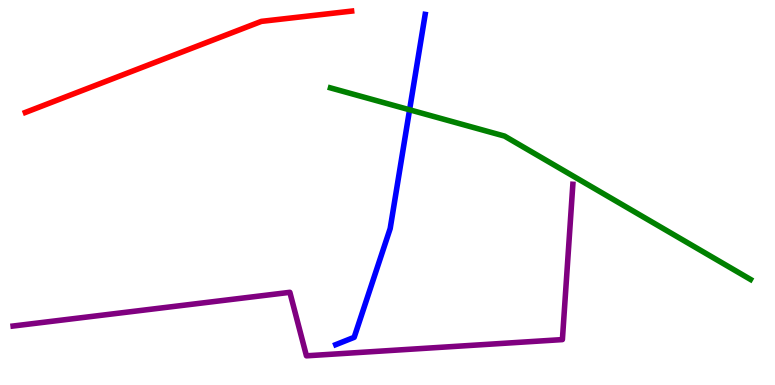[{'lines': ['blue', 'red'], 'intersections': []}, {'lines': ['green', 'red'], 'intersections': []}, {'lines': ['purple', 'red'], 'intersections': []}, {'lines': ['blue', 'green'], 'intersections': [{'x': 5.29, 'y': 7.15}]}, {'lines': ['blue', 'purple'], 'intersections': []}, {'lines': ['green', 'purple'], 'intersections': []}]